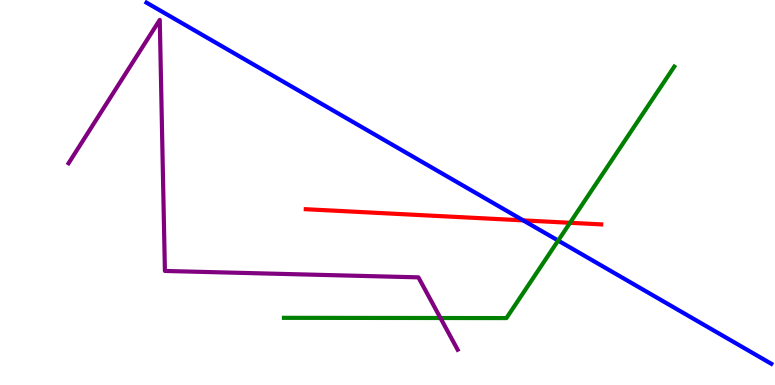[{'lines': ['blue', 'red'], 'intersections': [{'x': 6.75, 'y': 4.28}]}, {'lines': ['green', 'red'], 'intersections': [{'x': 7.36, 'y': 4.21}]}, {'lines': ['purple', 'red'], 'intersections': []}, {'lines': ['blue', 'green'], 'intersections': [{'x': 7.2, 'y': 3.75}]}, {'lines': ['blue', 'purple'], 'intersections': []}, {'lines': ['green', 'purple'], 'intersections': [{'x': 5.68, 'y': 1.74}]}]